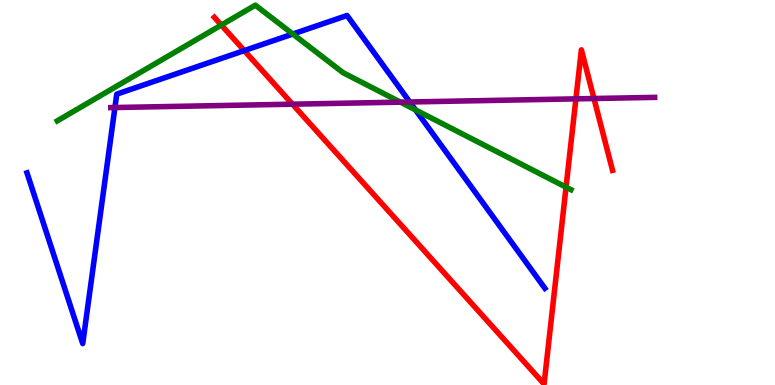[{'lines': ['blue', 'red'], 'intersections': [{'x': 3.15, 'y': 8.69}]}, {'lines': ['green', 'red'], 'intersections': [{'x': 2.86, 'y': 9.35}, {'x': 7.3, 'y': 5.14}]}, {'lines': ['purple', 'red'], 'intersections': [{'x': 3.77, 'y': 7.29}, {'x': 7.43, 'y': 7.43}, {'x': 7.66, 'y': 7.44}]}, {'lines': ['blue', 'green'], 'intersections': [{'x': 3.78, 'y': 9.12}, {'x': 5.36, 'y': 7.15}]}, {'lines': ['blue', 'purple'], 'intersections': [{'x': 1.48, 'y': 7.21}, {'x': 5.29, 'y': 7.35}]}, {'lines': ['green', 'purple'], 'intersections': [{'x': 5.17, 'y': 7.35}]}]